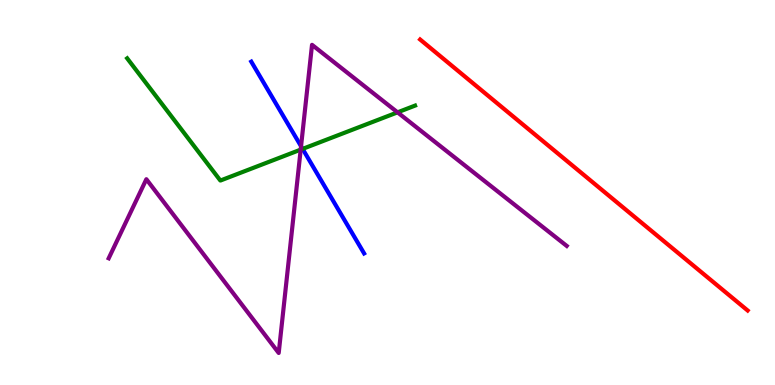[{'lines': ['blue', 'red'], 'intersections': []}, {'lines': ['green', 'red'], 'intersections': []}, {'lines': ['purple', 'red'], 'intersections': []}, {'lines': ['blue', 'green'], 'intersections': [{'x': 3.9, 'y': 6.13}]}, {'lines': ['blue', 'purple'], 'intersections': [{'x': 3.88, 'y': 6.2}]}, {'lines': ['green', 'purple'], 'intersections': [{'x': 3.88, 'y': 6.11}, {'x': 5.13, 'y': 7.08}]}]